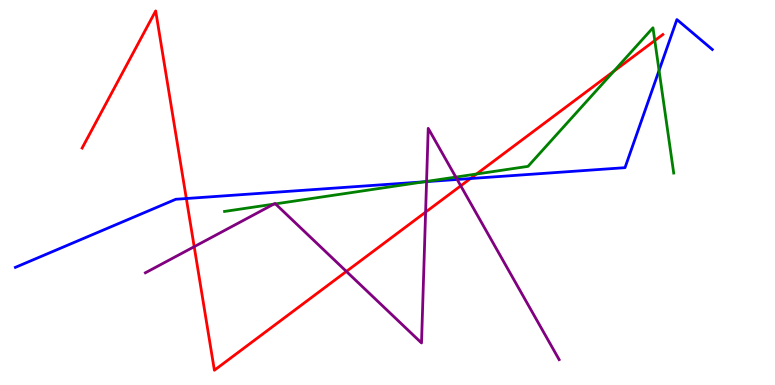[{'lines': ['blue', 'red'], 'intersections': [{'x': 2.4, 'y': 4.84}, {'x': 6.07, 'y': 5.36}]}, {'lines': ['green', 'red'], 'intersections': [{'x': 6.15, 'y': 5.48}, {'x': 7.92, 'y': 8.15}, {'x': 8.45, 'y': 8.95}]}, {'lines': ['purple', 'red'], 'intersections': [{'x': 2.51, 'y': 3.59}, {'x': 4.47, 'y': 2.95}, {'x': 5.49, 'y': 4.49}, {'x': 5.95, 'y': 5.17}]}, {'lines': ['blue', 'green'], 'intersections': [{'x': 5.47, 'y': 5.28}, {'x': 8.5, 'y': 8.17}]}, {'lines': ['blue', 'purple'], 'intersections': [{'x': 5.5, 'y': 5.28}, {'x': 5.9, 'y': 5.34}]}, {'lines': ['green', 'purple'], 'intersections': [{'x': 3.53, 'y': 4.7}, {'x': 3.55, 'y': 4.7}, {'x': 5.5, 'y': 5.29}, {'x': 5.88, 'y': 5.4}]}]